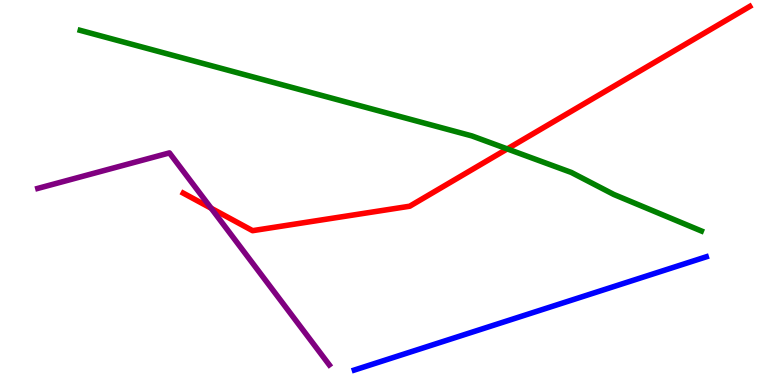[{'lines': ['blue', 'red'], 'intersections': []}, {'lines': ['green', 'red'], 'intersections': [{'x': 6.55, 'y': 6.13}]}, {'lines': ['purple', 'red'], 'intersections': [{'x': 2.72, 'y': 4.59}]}, {'lines': ['blue', 'green'], 'intersections': []}, {'lines': ['blue', 'purple'], 'intersections': []}, {'lines': ['green', 'purple'], 'intersections': []}]